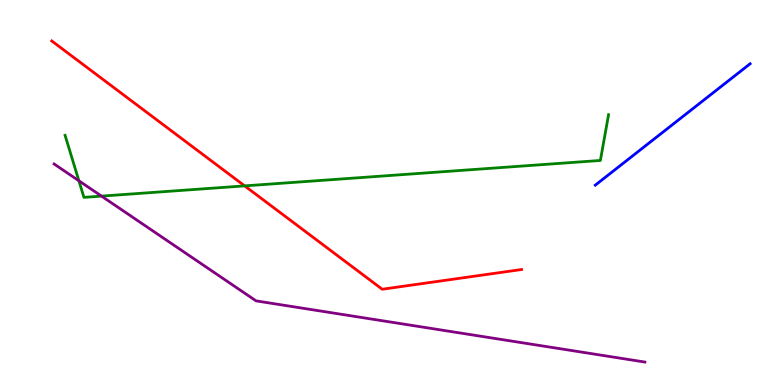[{'lines': ['blue', 'red'], 'intersections': []}, {'lines': ['green', 'red'], 'intersections': [{'x': 3.16, 'y': 5.17}]}, {'lines': ['purple', 'red'], 'intersections': []}, {'lines': ['blue', 'green'], 'intersections': []}, {'lines': ['blue', 'purple'], 'intersections': []}, {'lines': ['green', 'purple'], 'intersections': [{'x': 1.02, 'y': 5.3}, {'x': 1.31, 'y': 4.91}]}]